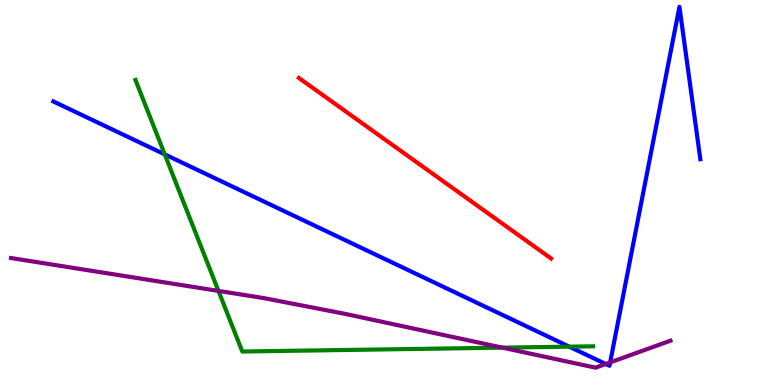[{'lines': ['blue', 'red'], 'intersections': []}, {'lines': ['green', 'red'], 'intersections': []}, {'lines': ['purple', 'red'], 'intersections': []}, {'lines': ['blue', 'green'], 'intersections': [{'x': 2.13, 'y': 5.99}, {'x': 7.35, 'y': 0.996}]}, {'lines': ['blue', 'purple'], 'intersections': [{'x': 7.82, 'y': 0.545}, {'x': 7.87, 'y': 0.587}]}, {'lines': ['green', 'purple'], 'intersections': [{'x': 2.82, 'y': 2.44}, {'x': 6.48, 'y': 0.97}]}]